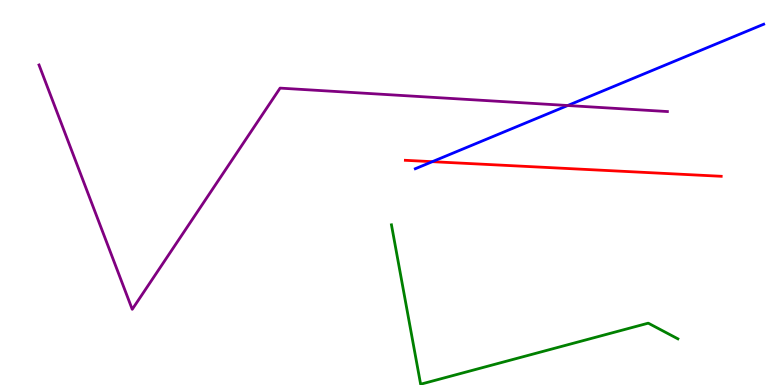[{'lines': ['blue', 'red'], 'intersections': [{'x': 5.58, 'y': 5.8}]}, {'lines': ['green', 'red'], 'intersections': []}, {'lines': ['purple', 'red'], 'intersections': []}, {'lines': ['blue', 'green'], 'intersections': []}, {'lines': ['blue', 'purple'], 'intersections': [{'x': 7.33, 'y': 7.26}]}, {'lines': ['green', 'purple'], 'intersections': []}]